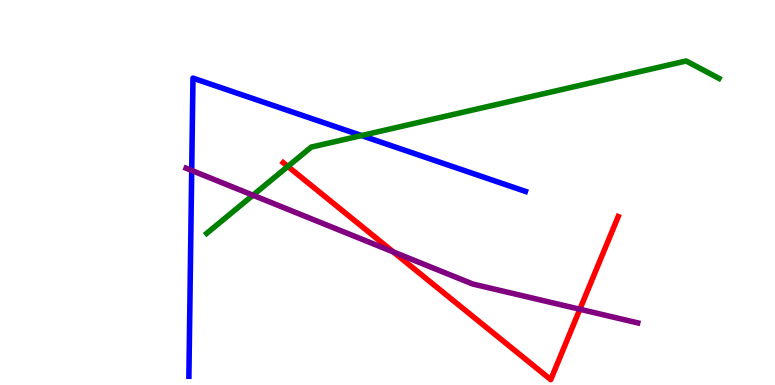[{'lines': ['blue', 'red'], 'intersections': []}, {'lines': ['green', 'red'], 'intersections': [{'x': 3.71, 'y': 5.68}]}, {'lines': ['purple', 'red'], 'intersections': [{'x': 5.07, 'y': 3.46}, {'x': 7.48, 'y': 1.97}]}, {'lines': ['blue', 'green'], 'intersections': [{'x': 4.66, 'y': 6.48}]}, {'lines': ['blue', 'purple'], 'intersections': [{'x': 2.47, 'y': 5.57}]}, {'lines': ['green', 'purple'], 'intersections': [{'x': 3.26, 'y': 4.93}]}]